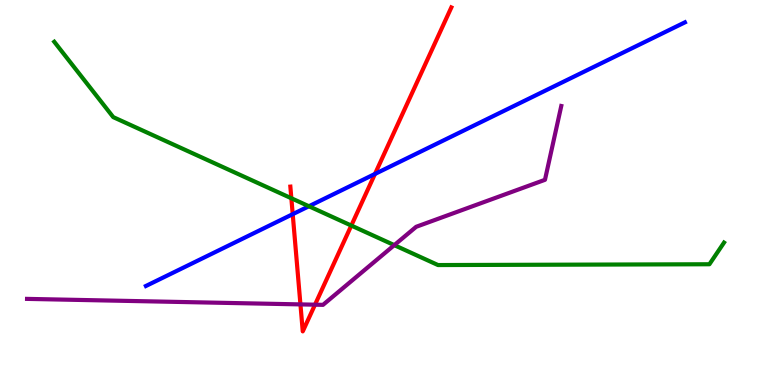[{'lines': ['blue', 'red'], 'intersections': [{'x': 3.78, 'y': 4.44}, {'x': 4.84, 'y': 5.48}]}, {'lines': ['green', 'red'], 'intersections': [{'x': 3.76, 'y': 4.85}, {'x': 4.53, 'y': 4.14}]}, {'lines': ['purple', 'red'], 'intersections': [{'x': 3.88, 'y': 2.09}, {'x': 4.06, 'y': 2.09}]}, {'lines': ['blue', 'green'], 'intersections': [{'x': 3.99, 'y': 4.64}]}, {'lines': ['blue', 'purple'], 'intersections': []}, {'lines': ['green', 'purple'], 'intersections': [{'x': 5.09, 'y': 3.63}]}]